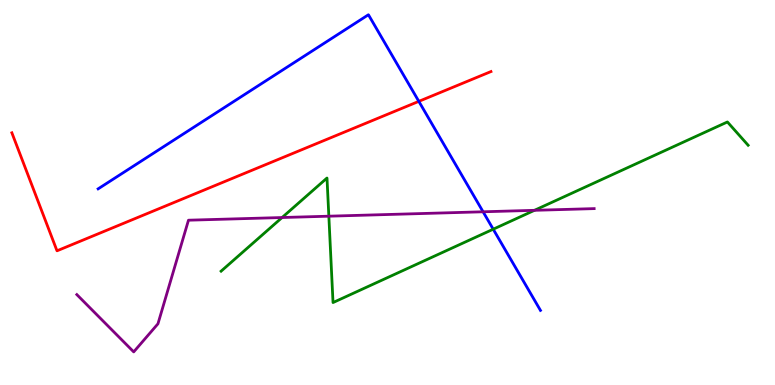[{'lines': ['blue', 'red'], 'intersections': [{'x': 5.4, 'y': 7.37}]}, {'lines': ['green', 'red'], 'intersections': []}, {'lines': ['purple', 'red'], 'intersections': []}, {'lines': ['blue', 'green'], 'intersections': [{'x': 6.36, 'y': 4.05}]}, {'lines': ['blue', 'purple'], 'intersections': [{'x': 6.23, 'y': 4.5}]}, {'lines': ['green', 'purple'], 'intersections': [{'x': 3.64, 'y': 4.35}, {'x': 4.24, 'y': 4.38}, {'x': 6.9, 'y': 4.54}]}]